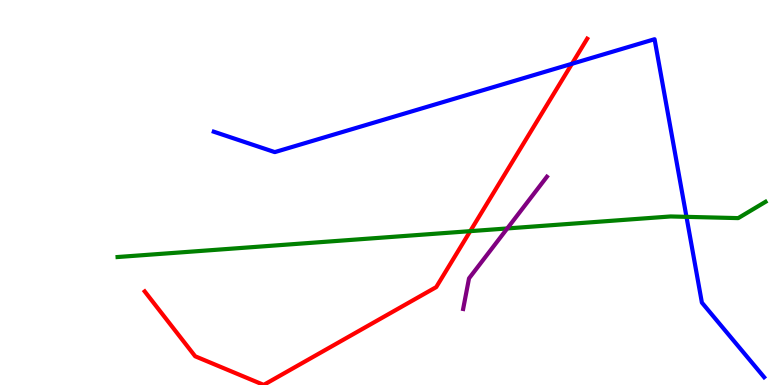[{'lines': ['blue', 'red'], 'intersections': [{'x': 7.38, 'y': 8.34}]}, {'lines': ['green', 'red'], 'intersections': [{'x': 6.07, 'y': 4.0}]}, {'lines': ['purple', 'red'], 'intersections': []}, {'lines': ['blue', 'green'], 'intersections': [{'x': 8.86, 'y': 4.37}]}, {'lines': ['blue', 'purple'], 'intersections': []}, {'lines': ['green', 'purple'], 'intersections': [{'x': 6.55, 'y': 4.07}]}]